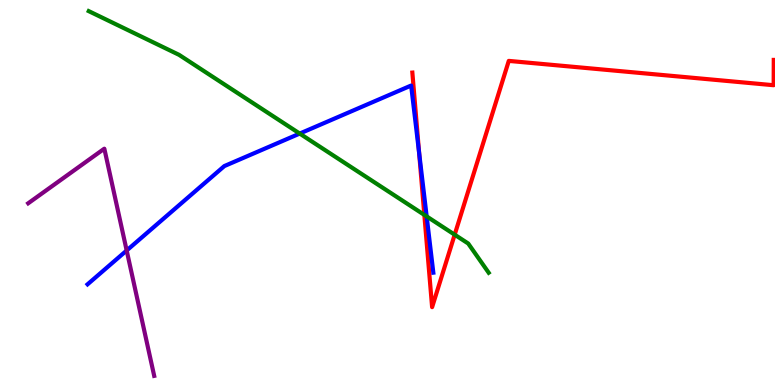[{'lines': ['blue', 'red'], 'intersections': [{'x': 5.41, 'y': 6.04}]}, {'lines': ['green', 'red'], 'intersections': [{'x': 5.48, 'y': 4.42}, {'x': 5.87, 'y': 3.9}]}, {'lines': ['purple', 'red'], 'intersections': []}, {'lines': ['blue', 'green'], 'intersections': [{'x': 3.87, 'y': 6.53}, {'x': 5.51, 'y': 4.38}]}, {'lines': ['blue', 'purple'], 'intersections': [{'x': 1.63, 'y': 3.49}]}, {'lines': ['green', 'purple'], 'intersections': []}]